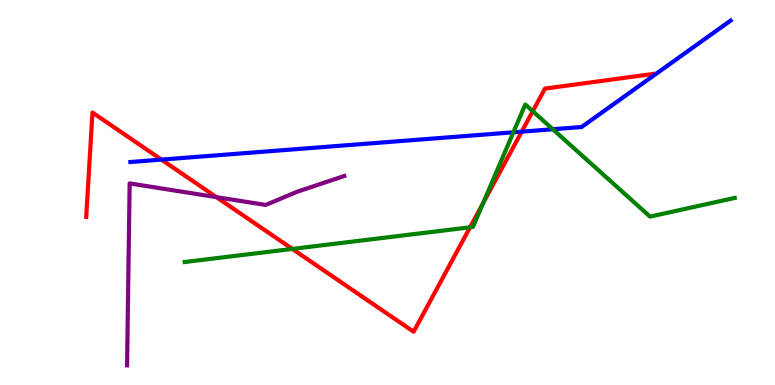[{'lines': ['blue', 'red'], 'intersections': [{'x': 2.08, 'y': 5.85}, {'x': 6.73, 'y': 6.58}]}, {'lines': ['green', 'red'], 'intersections': [{'x': 3.77, 'y': 3.53}, {'x': 6.07, 'y': 4.1}, {'x': 6.23, 'y': 4.73}, {'x': 6.87, 'y': 7.11}]}, {'lines': ['purple', 'red'], 'intersections': [{'x': 2.79, 'y': 4.88}]}, {'lines': ['blue', 'green'], 'intersections': [{'x': 6.62, 'y': 6.56}, {'x': 7.13, 'y': 6.64}]}, {'lines': ['blue', 'purple'], 'intersections': []}, {'lines': ['green', 'purple'], 'intersections': []}]